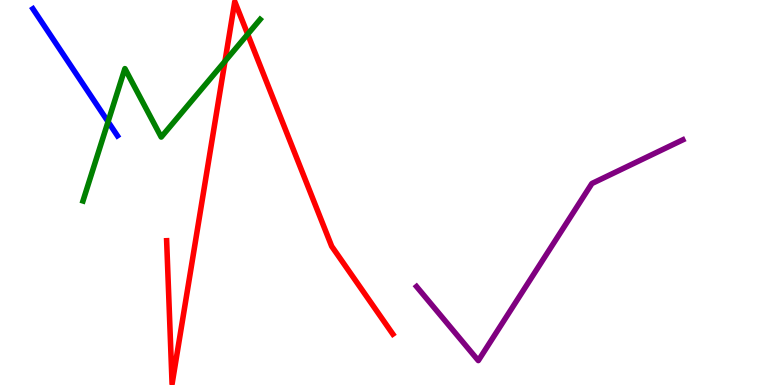[{'lines': ['blue', 'red'], 'intersections': []}, {'lines': ['green', 'red'], 'intersections': [{'x': 2.9, 'y': 8.41}, {'x': 3.2, 'y': 9.11}]}, {'lines': ['purple', 'red'], 'intersections': []}, {'lines': ['blue', 'green'], 'intersections': [{'x': 1.39, 'y': 6.84}]}, {'lines': ['blue', 'purple'], 'intersections': []}, {'lines': ['green', 'purple'], 'intersections': []}]